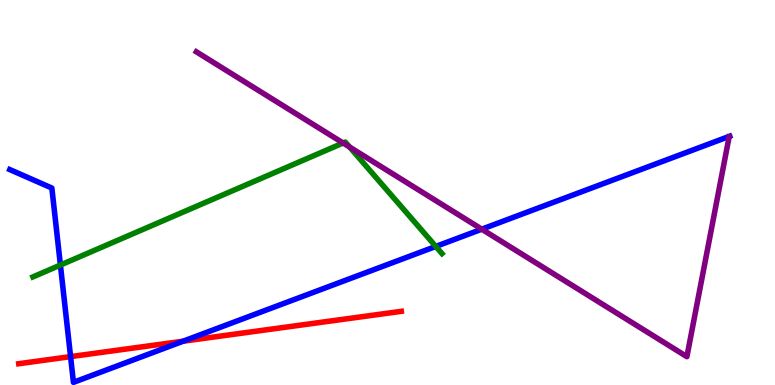[{'lines': ['blue', 'red'], 'intersections': [{'x': 0.911, 'y': 0.737}, {'x': 2.36, 'y': 1.14}]}, {'lines': ['green', 'red'], 'intersections': []}, {'lines': ['purple', 'red'], 'intersections': []}, {'lines': ['blue', 'green'], 'intersections': [{'x': 0.779, 'y': 3.12}, {'x': 5.62, 'y': 3.6}]}, {'lines': ['blue', 'purple'], 'intersections': [{'x': 6.22, 'y': 4.05}]}, {'lines': ['green', 'purple'], 'intersections': [{'x': 4.43, 'y': 6.29}, {'x': 4.51, 'y': 6.18}]}]